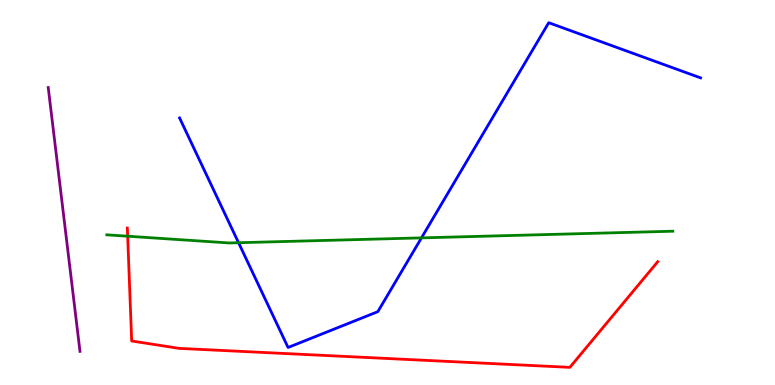[{'lines': ['blue', 'red'], 'intersections': []}, {'lines': ['green', 'red'], 'intersections': [{'x': 1.65, 'y': 3.86}]}, {'lines': ['purple', 'red'], 'intersections': []}, {'lines': ['blue', 'green'], 'intersections': [{'x': 3.08, 'y': 3.7}, {'x': 5.44, 'y': 3.82}]}, {'lines': ['blue', 'purple'], 'intersections': []}, {'lines': ['green', 'purple'], 'intersections': []}]